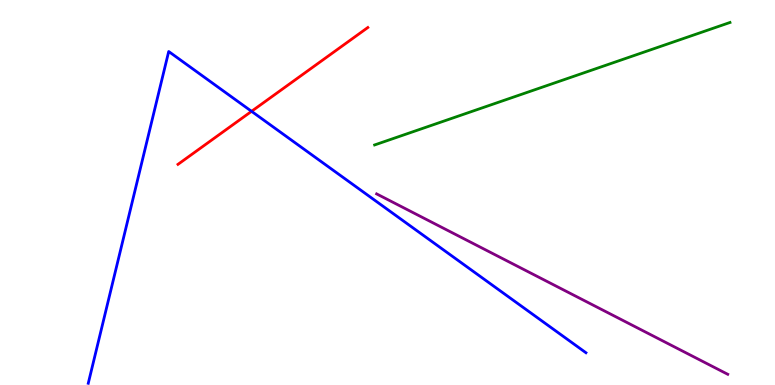[{'lines': ['blue', 'red'], 'intersections': [{'x': 3.25, 'y': 7.11}]}, {'lines': ['green', 'red'], 'intersections': []}, {'lines': ['purple', 'red'], 'intersections': []}, {'lines': ['blue', 'green'], 'intersections': []}, {'lines': ['blue', 'purple'], 'intersections': []}, {'lines': ['green', 'purple'], 'intersections': []}]